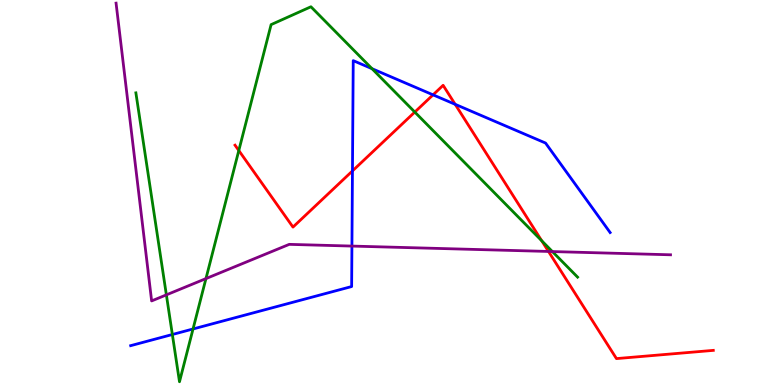[{'lines': ['blue', 'red'], 'intersections': [{'x': 4.55, 'y': 5.56}, {'x': 5.59, 'y': 7.54}, {'x': 5.87, 'y': 7.29}]}, {'lines': ['green', 'red'], 'intersections': [{'x': 3.08, 'y': 6.09}, {'x': 5.35, 'y': 7.09}, {'x': 6.99, 'y': 3.75}]}, {'lines': ['purple', 'red'], 'intersections': [{'x': 7.08, 'y': 3.47}]}, {'lines': ['blue', 'green'], 'intersections': [{'x': 2.22, 'y': 1.31}, {'x': 2.49, 'y': 1.46}, {'x': 4.8, 'y': 8.22}]}, {'lines': ['blue', 'purple'], 'intersections': [{'x': 4.54, 'y': 3.61}]}, {'lines': ['green', 'purple'], 'intersections': [{'x': 2.15, 'y': 2.34}, {'x': 2.66, 'y': 2.76}, {'x': 7.13, 'y': 3.47}]}]